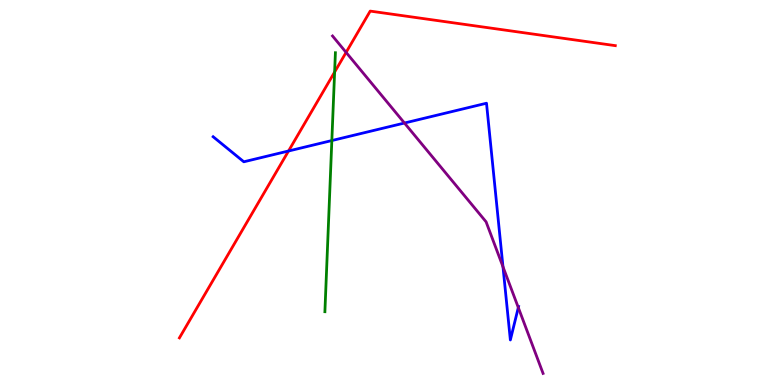[{'lines': ['blue', 'red'], 'intersections': [{'x': 3.72, 'y': 6.08}]}, {'lines': ['green', 'red'], 'intersections': [{'x': 4.32, 'y': 8.13}]}, {'lines': ['purple', 'red'], 'intersections': [{'x': 4.47, 'y': 8.64}]}, {'lines': ['blue', 'green'], 'intersections': [{'x': 4.28, 'y': 6.35}]}, {'lines': ['blue', 'purple'], 'intersections': [{'x': 5.22, 'y': 6.8}, {'x': 6.49, 'y': 3.07}, {'x': 6.69, 'y': 2.01}]}, {'lines': ['green', 'purple'], 'intersections': []}]